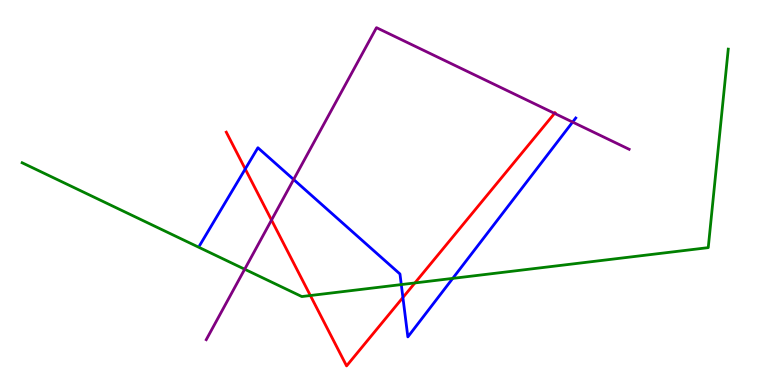[{'lines': ['blue', 'red'], 'intersections': [{'x': 3.16, 'y': 5.61}, {'x': 5.2, 'y': 2.27}]}, {'lines': ['green', 'red'], 'intersections': [{'x': 4.0, 'y': 2.32}, {'x': 5.35, 'y': 2.65}]}, {'lines': ['purple', 'red'], 'intersections': [{'x': 3.5, 'y': 4.28}, {'x': 7.16, 'y': 7.06}]}, {'lines': ['blue', 'green'], 'intersections': [{'x': 5.18, 'y': 2.61}, {'x': 5.84, 'y': 2.77}]}, {'lines': ['blue', 'purple'], 'intersections': [{'x': 3.79, 'y': 5.34}, {'x': 7.39, 'y': 6.83}]}, {'lines': ['green', 'purple'], 'intersections': [{'x': 3.16, 'y': 3.01}]}]